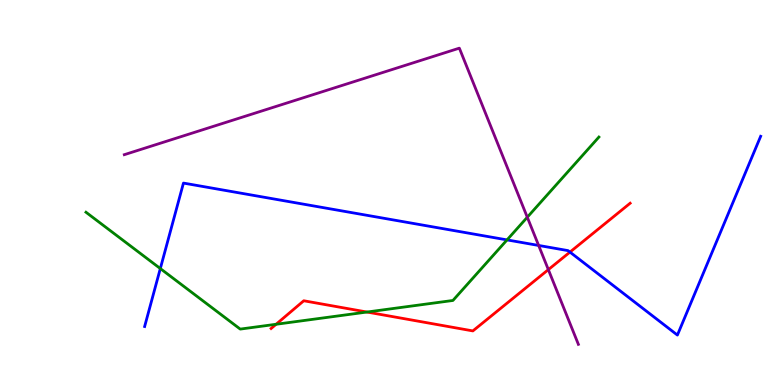[{'lines': ['blue', 'red'], 'intersections': [{'x': 7.35, 'y': 3.45}]}, {'lines': ['green', 'red'], 'intersections': [{'x': 3.56, 'y': 1.58}, {'x': 4.74, 'y': 1.9}]}, {'lines': ['purple', 'red'], 'intersections': [{'x': 7.08, 'y': 3.0}]}, {'lines': ['blue', 'green'], 'intersections': [{'x': 2.07, 'y': 3.02}, {'x': 6.54, 'y': 3.77}]}, {'lines': ['blue', 'purple'], 'intersections': [{'x': 6.95, 'y': 3.62}]}, {'lines': ['green', 'purple'], 'intersections': [{'x': 6.8, 'y': 4.36}]}]